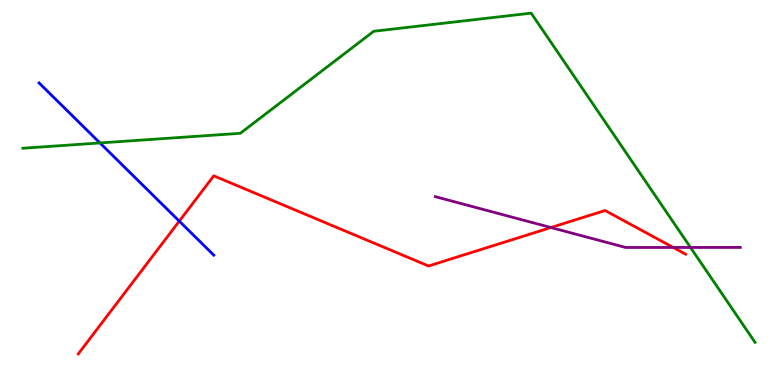[{'lines': ['blue', 'red'], 'intersections': [{'x': 2.31, 'y': 4.26}]}, {'lines': ['green', 'red'], 'intersections': []}, {'lines': ['purple', 'red'], 'intersections': [{'x': 7.11, 'y': 4.09}, {'x': 8.69, 'y': 3.57}]}, {'lines': ['blue', 'green'], 'intersections': [{'x': 1.29, 'y': 6.29}]}, {'lines': ['blue', 'purple'], 'intersections': []}, {'lines': ['green', 'purple'], 'intersections': [{'x': 8.91, 'y': 3.57}]}]